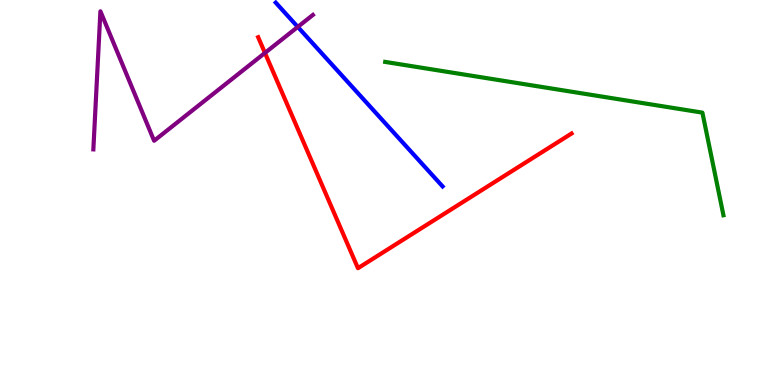[{'lines': ['blue', 'red'], 'intersections': []}, {'lines': ['green', 'red'], 'intersections': []}, {'lines': ['purple', 'red'], 'intersections': [{'x': 3.42, 'y': 8.63}]}, {'lines': ['blue', 'green'], 'intersections': []}, {'lines': ['blue', 'purple'], 'intersections': [{'x': 3.84, 'y': 9.3}]}, {'lines': ['green', 'purple'], 'intersections': []}]